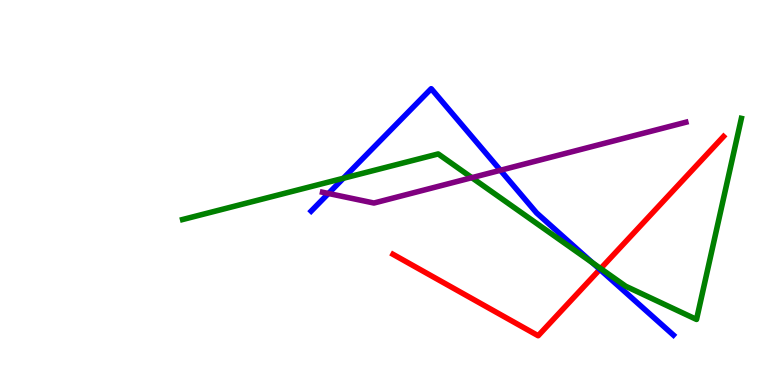[{'lines': ['blue', 'red'], 'intersections': [{'x': 7.74, 'y': 3.0}]}, {'lines': ['green', 'red'], 'intersections': [{'x': 7.75, 'y': 3.02}]}, {'lines': ['purple', 'red'], 'intersections': []}, {'lines': ['blue', 'green'], 'intersections': [{'x': 4.43, 'y': 5.37}, {'x': 7.64, 'y': 3.18}]}, {'lines': ['blue', 'purple'], 'intersections': [{'x': 4.24, 'y': 4.97}, {'x': 6.46, 'y': 5.58}]}, {'lines': ['green', 'purple'], 'intersections': [{'x': 6.09, 'y': 5.39}]}]